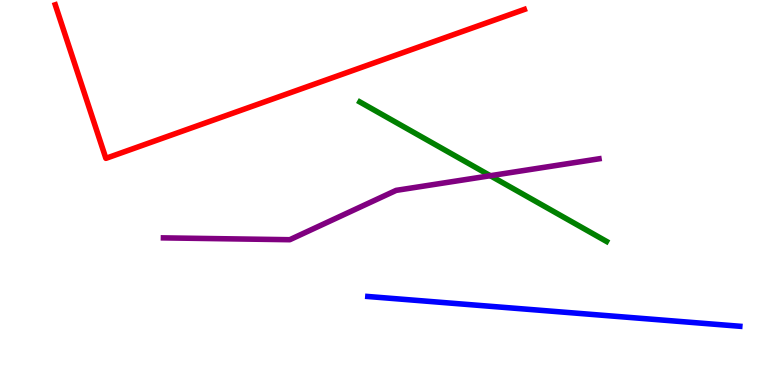[{'lines': ['blue', 'red'], 'intersections': []}, {'lines': ['green', 'red'], 'intersections': []}, {'lines': ['purple', 'red'], 'intersections': []}, {'lines': ['blue', 'green'], 'intersections': []}, {'lines': ['blue', 'purple'], 'intersections': []}, {'lines': ['green', 'purple'], 'intersections': [{'x': 6.33, 'y': 5.44}]}]